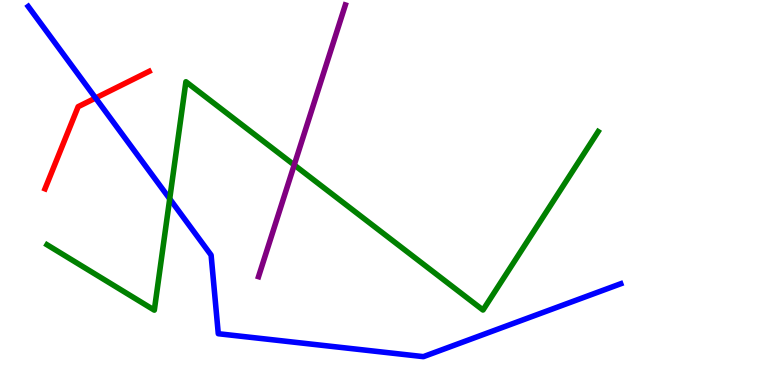[{'lines': ['blue', 'red'], 'intersections': [{'x': 1.23, 'y': 7.45}]}, {'lines': ['green', 'red'], 'intersections': []}, {'lines': ['purple', 'red'], 'intersections': []}, {'lines': ['blue', 'green'], 'intersections': [{'x': 2.19, 'y': 4.84}]}, {'lines': ['blue', 'purple'], 'intersections': []}, {'lines': ['green', 'purple'], 'intersections': [{'x': 3.8, 'y': 5.72}]}]